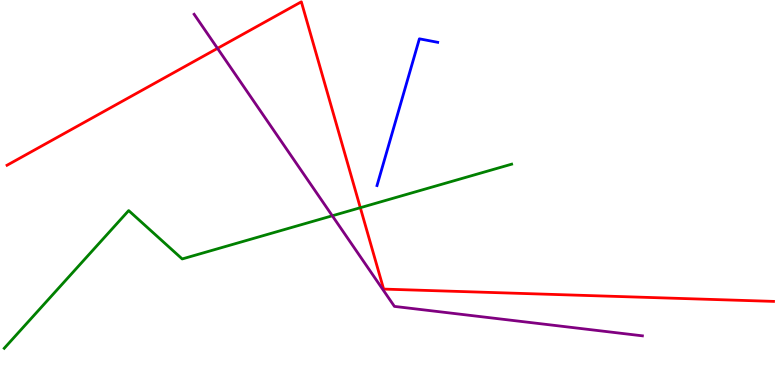[{'lines': ['blue', 'red'], 'intersections': []}, {'lines': ['green', 'red'], 'intersections': [{'x': 4.65, 'y': 4.61}]}, {'lines': ['purple', 'red'], 'intersections': [{'x': 2.81, 'y': 8.74}]}, {'lines': ['blue', 'green'], 'intersections': []}, {'lines': ['blue', 'purple'], 'intersections': []}, {'lines': ['green', 'purple'], 'intersections': [{'x': 4.29, 'y': 4.4}]}]